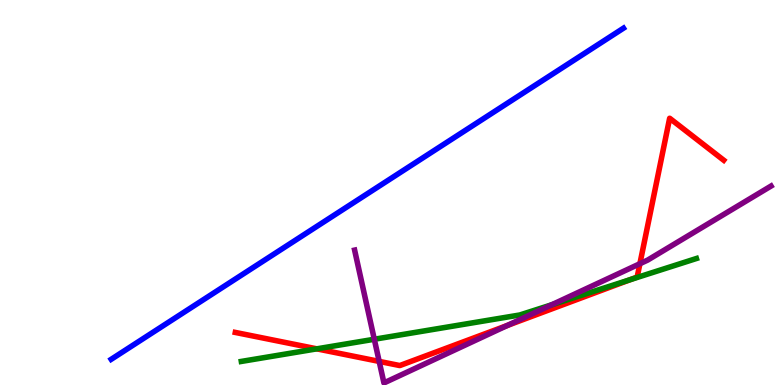[{'lines': ['blue', 'red'], 'intersections': []}, {'lines': ['green', 'red'], 'intersections': [{'x': 4.09, 'y': 0.939}, {'x': 8.12, 'y': 2.73}]}, {'lines': ['purple', 'red'], 'intersections': [{'x': 4.89, 'y': 0.613}, {'x': 6.55, 'y': 1.55}, {'x': 8.26, 'y': 3.15}]}, {'lines': ['blue', 'green'], 'intersections': []}, {'lines': ['blue', 'purple'], 'intersections': []}, {'lines': ['green', 'purple'], 'intersections': [{'x': 4.83, 'y': 1.19}, {'x': 7.12, 'y': 2.08}]}]